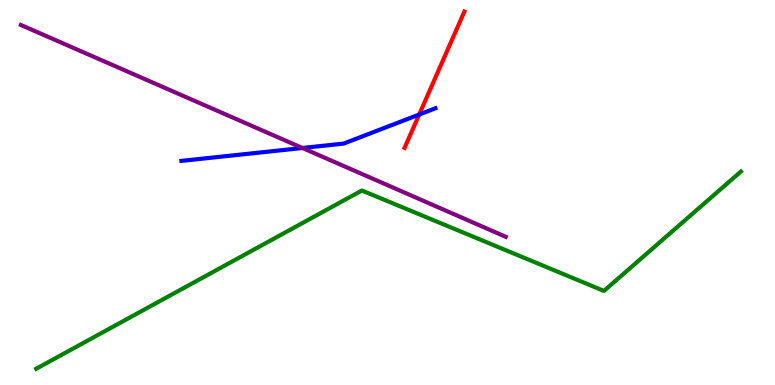[{'lines': ['blue', 'red'], 'intersections': [{'x': 5.41, 'y': 7.03}]}, {'lines': ['green', 'red'], 'intersections': []}, {'lines': ['purple', 'red'], 'intersections': []}, {'lines': ['blue', 'green'], 'intersections': []}, {'lines': ['blue', 'purple'], 'intersections': [{'x': 3.9, 'y': 6.16}]}, {'lines': ['green', 'purple'], 'intersections': []}]